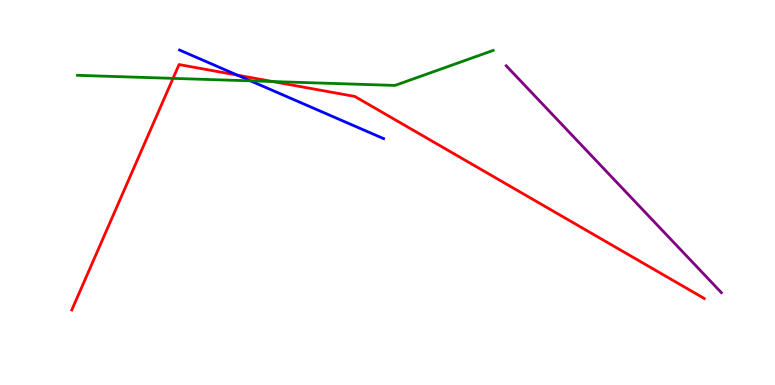[{'lines': ['blue', 'red'], 'intersections': [{'x': 3.06, 'y': 8.05}]}, {'lines': ['green', 'red'], 'intersections': [{'x': 2.23, 'y': 7.96}, {'x': 3.52, 'y': 7.88}]}, {'lines': ['purple', 'red'], 'intersections': []}, {'lines': ['blue', 'green'], 'intersections': [{'x': 3.23, 'y': 7.9}]}, {'lines': ['blue', 'purple'], 'intersections': []}, {'lines': ['green', 'purple'], 'intersections': []}]